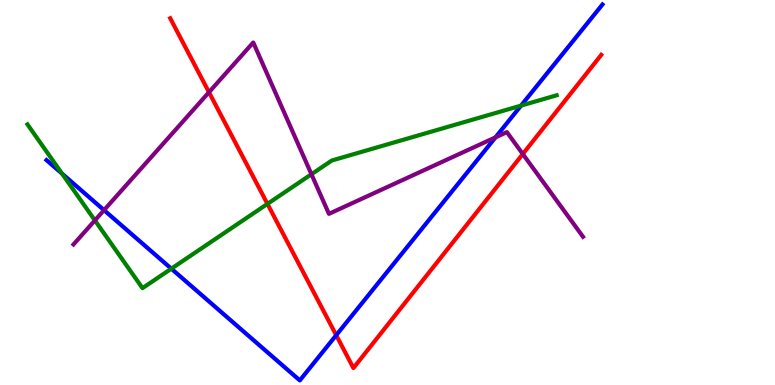[{'lines': ['blue', 'red'], 'intersections': [{'x': 4.34, 'y': 1.29}]}, {'lines': ['green', 'red'], 'intersections': [{'x': 3.45, 'y': 4.7}]}, {'lines': ['purple', 'red'], 'intersections': [{'x': 2.7, 'y': 7.6}, {'x': 6.75, 'y': 6.0}]}, {'lines': ['blue', 'green'], 'intersections': [{'x': 0.801, 'y': 5.49}, {'x': 2.21, 'y': 3.02}, {'x': 6.72, 'y': 7.26}]}, {'lines': ['blue', 'purple'], 'intersections': [{'x': 1.34, 'y': 4.54}, {'x': 6.39, 'y': 6.43}]}, {'lines': ['green', 'purple'], 'intersections': [{'x': 1.22, 'y': 4.28}, {'x': 4.02, 'y': 5.47}]}]